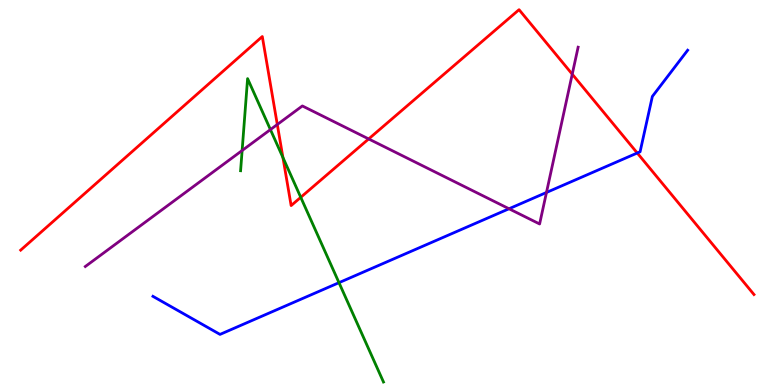[{'lines': ['blue', 'red'], 'intersections': [{'x': 8.22, 'y': 6.03}]}, {'lines': ['green', 'red'], 'intersections': [{'x': 3.65, 'y': 5.91}, {'x': 3.88, 'y': 4.88}]}, {'lines': ['purple', 'red'], 'intersections': [{'x': 3.58, 'y': 6.77}, {'x': 4.76, 'y': 6.39}, {'x': 7.38, 'y': 8.07}]}, {'lines': ['blue', 'green'], 'intersections': [{'x': 4.37, 'y': 2.66}]}, {'lines': ['blue', 'purple'], 'intersections': [{'x': 6.57, 'y': 4.58}, {'x': 7.05, 'y': 5.0}]}, {'lines': ['green', 'purple'], 'intersections': [{'x': 3.12, 'y': 6.09}, {'x': 3.49, 'y': 6.63}]}]